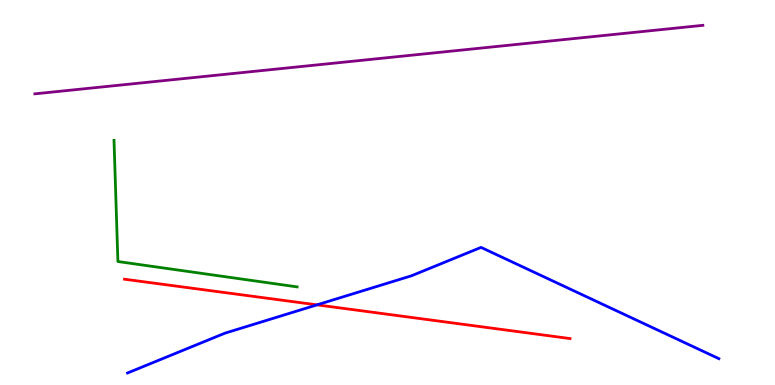[{'lines': ['blue', 'red'], 'intersections': [{'x': 4.09, 'y': 2.08}]}, {'lines': ['green', 'red'], 'intersections': []}, {'lines': ['purple', 'red'], 'intersections': []}, {'lines': ['blue', 'green'], 'intersections': []}, {'lines': ['blue', 'purple'], 'intersections': []}, {'lines': ['green', 'purple'], 'intersections': []}]